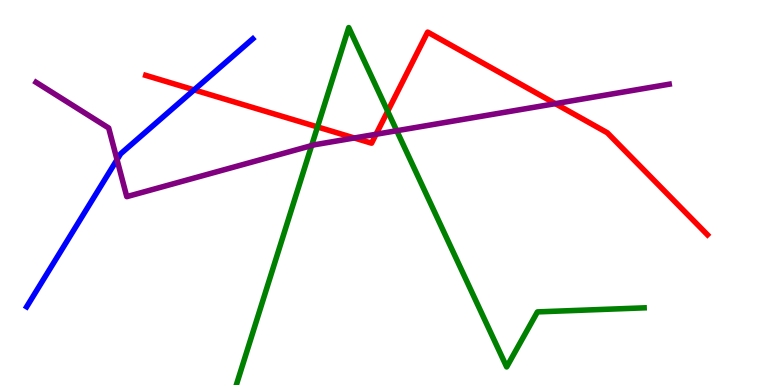[{'lines': ['blue', 'red'], 'intersections': [{'x': 2.5, 'y': 7.67}]}, {'lines': ['green', 'red'], 'intersections': [{'x': 4.1, 'y': 6.7}, {'x': 5.0, 'y': 7.11}]}, {'lines': ['purple', 'red'], 'intersections': [{'x': 4.57, 'y': 6.42}, {'x': 4.85, 'y': 6.51}, {'x': 7.17, 'y': 7.31}]}, {'lines': ['blue', 'green'], 'intersections': []}, {'lines': ['blue', 'purple'], 'intersections': [{'x': 1.51, 'y': 5.85}]}, {'lines': ['green', 'purple'], 'intersections': [{'x': 4.02, 'y': 6.22}, {'x': 5.12, 'y': 6.6}]}]